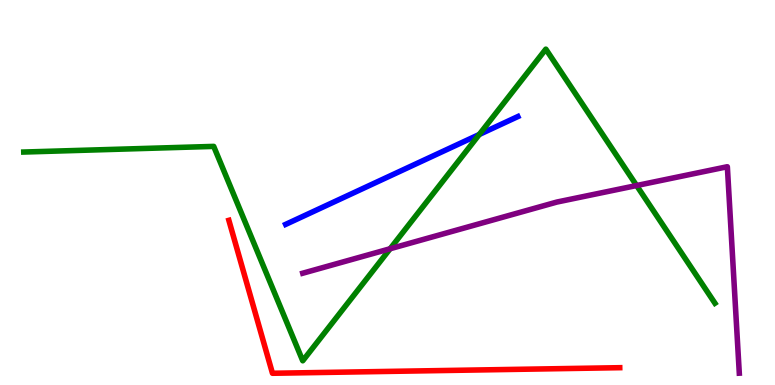[{'lines': ['blue', 'red'], 'intersections': []}, {'lines': ['green', 'red'], 'intersections': []}, {'lines': ['purple', 'red'], 'intersections': []}, {'lines': ['blue', 'green'], 'intersections': [{'x': 6.18, 'y': 6.51}]}, {'lines': ['blue', 'purple'], 'intersections': []}, {'lines': ['green', 'purple'], 'intersections': [{'x': 5.03, 'y': 3.54}, {'x': 8.21, 'y': 5.18}]}]